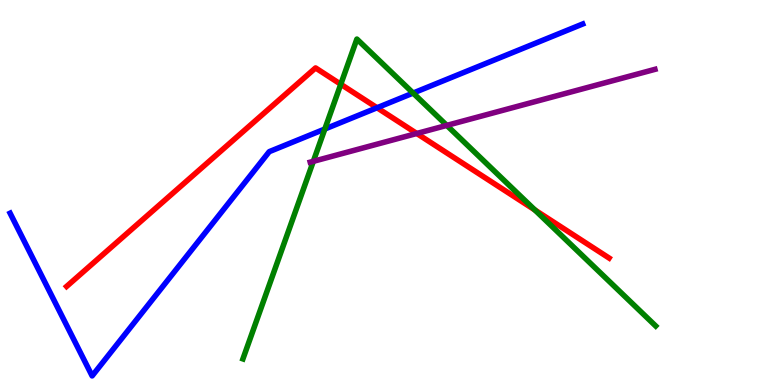[{'lines': ['blue', 'red'], 'intersections': [{'x': 4.87, 'y': 7.2}]}, {'lines': ['green', 'red'], 'intersections': [{'x': 4.4, 'y': 7.81}, {'x': 6.9, 'y': 4.55}]}, {'lines': ['purple', 'red'], 'intersections': [{'x': 5.38, 'y': 6.53}]}, {'lines': ['blue', 'green'], 'intersections': [{'x': 4.19, 'y': 6.65}, {'x': 5.33, 'y': 7.58}]}, {'lines': ['blue', 'purple'], 'intersections': []}, {'lines': ['green', 'purple'], 'intersections': [{'x': 4.04, 'y': 5.81}, {'x': 5.77, 'y': 6.74}]}]